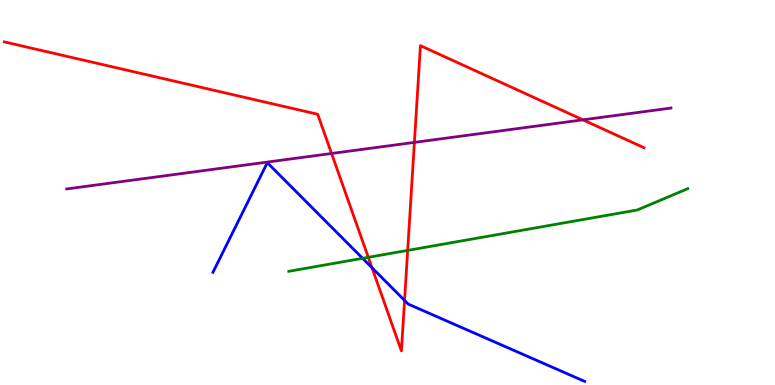[{'lines': ['blue', 'red'], 'intersections': [{'x': 4.8, 'y': 3.05}, {'x': 5.22, 'y': 2.2}]}, {'lines': ['green', 'red'], 'intersections': [{'x': 4.75, 'y': 3.32}, {'x': 5.26, 'y': 3.5}]}, {'lines': ['purple', 'red'], 'intersections': [{'x': 4.28, 'y': 6.01}, {'x': 5.35, 'y': 6.3}, {'x': 7.52, 'y': 6.89}]}, {'lines': ['blue', 'green'], 'intersections': [{'x': 4.68, 'y': 3.29}]}, {'lines': ['blue', 'purple'], 'intersections': []}, {'lines': ['green', 'purple'], 'intersections': []}]